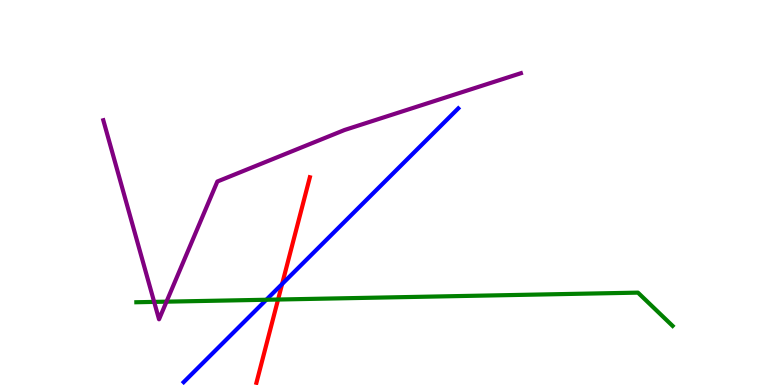[{'lines': ['blue', 'red'], 'intersections': [{'x': 3.64, 'y': 2.62}]}, {'lines': ['green', 'red'], 'intersections': [{'x': 3.59, 'y': 2.22}]}, {'lines': ['purple', 'red'], 'intersections': []}, {'lines': ['blue', 'green'], 'intersections': [{'x': 3.44, 'y': 2.21}]}, {'lines': ['blue', 'purple'], 'intersections': []}, {'lines': ['green', 'purple'], 'intersections': [{'x': 1.99, 'y': 2.16}, {'x': 2.15, 'y': 2.16}]}]